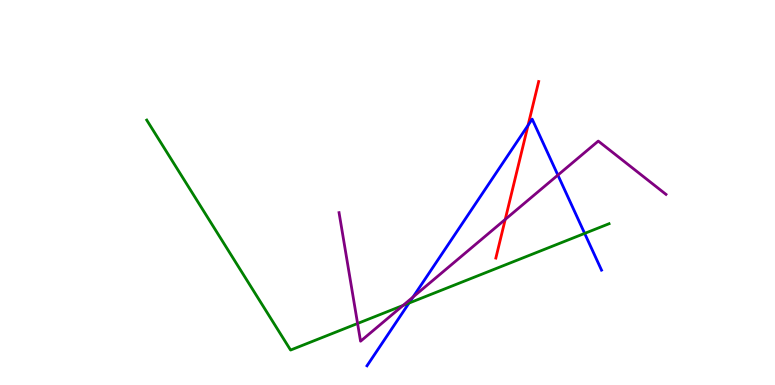[{'lines': ['blue', 'red'], 'intersections': [{'x': 6.81, 'y': 6.75}]}, {'lines': ['green', 'red'], 'intersections': []}, {'lines': ['purple', 'red'], 'intersections': [{'x': 6.52, 'y': 4.3}]}, {'lines': ['blue', 'green'], 'intersections': [{'x': 5.28, 'y': 2.13}, {'x': 7.54, 'y': 3.94}]}, {'lines': ['blue', 'purple'], 'intersections': [{'x': 5.33, 'y': 2.29}, {'x': 7.2, 'y': 5.45}]}, {'lines': ['green', 'purple'], 'intersections': [{'x': 4.61, 'y': 1.6}, {'x': 5.2, 'y': 2.07}]}]